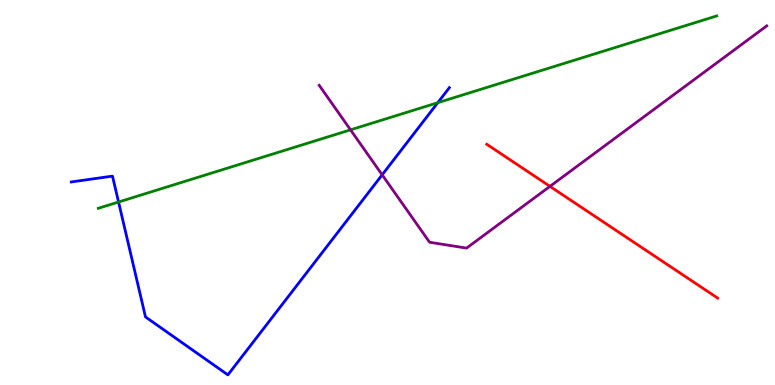[{'lines': ['blue', 'red'], 'intersections': []}, {'lines': ['green', 'red'], 'intersections': []}, {'lines': ['purple', 'red'], 'intersections': [{'x': 7.1, 'y': 5.16}]}, {'lines': ['blue', 'green'], 'intersections': [{'x': 1.53, 'y': 4.75}, {'x': 5.65, 'y': 7.33}]}, {'lines': ['blue', 'purple'], 'intersections': [{'x': 4.93, 'y': 5.46}]}, {'lines': ['green', 'purple'], 'intersections': [{'x': 4.52, 'y': 6.63}]}]